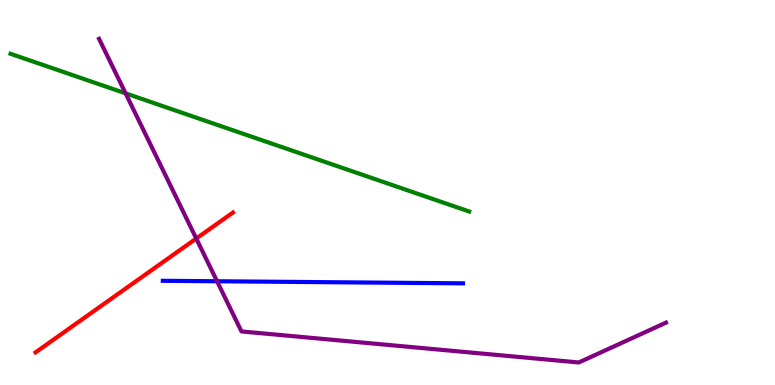[{'lines': ['blue', 'red'], 'intersections': []}, {'lines': ['green', 'red'], 'intersections': []}, {'lines': ['purple', 'red'], 'intersections': [{'x': 2.53, 'y': 3.8}]}, {'lines': ['blue', 'green'], 'intersections': []}, {'lines': ['blue', 'purple'], 'intersections': [{'x': 2.8, 'y': 2.69}]}, {'lines': ['green', 'purple'], 'intersections': [{'x': 1.62, 'y': 7.58}]}]